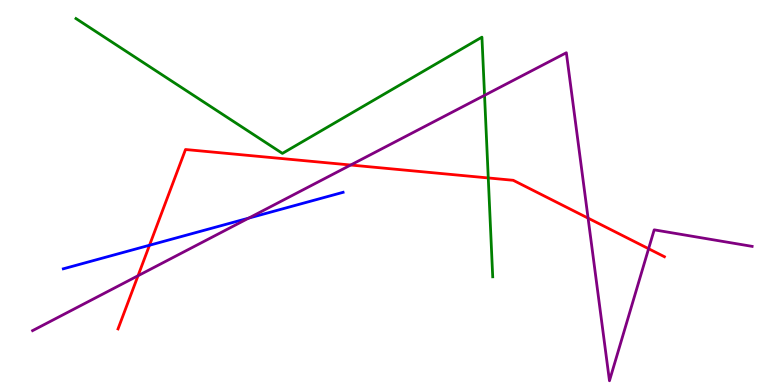[{'lines': ['blue', 'red'], 'intersections': [{'x': 1.93, 'y': 3.63}]}, {'lines': ['green', 'red'], 'intersections': [{'x': 6.3, 'y': 5.38}]}, {'lines': ['purple', 'red'], 'intersections': [{'x': 1.78, 'y': 2.84}, {'x': 4.52, 'y': 5.71}, {'x': 7.59, 'y': 4.33}, {'x': 8.37, 'y': 3.54}]}, {'lines': ['blue', 'green'], 'intersections': []}, {'lines': ['blue', 'purple'], 'intersections': [{'x': 3.21, 'y': 4.33}]}, {'lines': ['green', 'purple'], 'intersections': [{'x': 6.25, 'y': 7.52}]}]